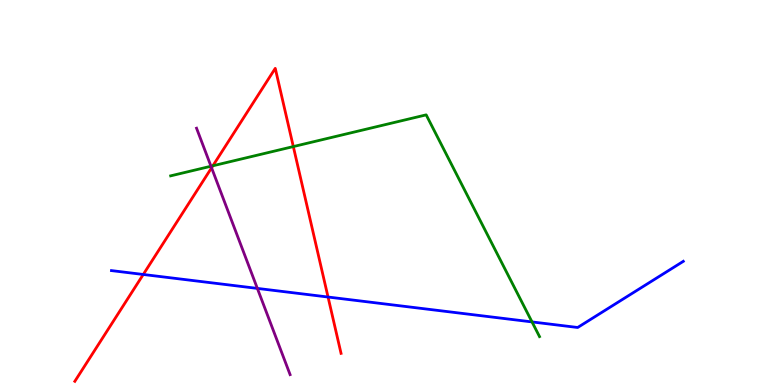[{'lines': ['blue', 'red'], 'intersections': [{'x': 1.85, 'y': 2.87}, {'x': 4.23, 'y': 2.29}]}, {'lines': ['green', 'red'], 'intersections': [{'x': 2.75, 'y': 5.69}, {'x': 3.78, 'y': 6.19}]}, {'lines': ['purple', 'red'], 'intersections': [{'x': 2.73, 'y': 5.64}]}, {'lines': ['blue', 'green'], 'intersections': [{'x': 6.86, 'y': 1.64}]}, {'lines': ['blue', 'purple'], 'intersections': [{'x': 3.32, 'y': 2.51}]}, {'lines': ['green', 'purple'], 'intersections': [{'x': 2.72, 'y': 5.68}]}]